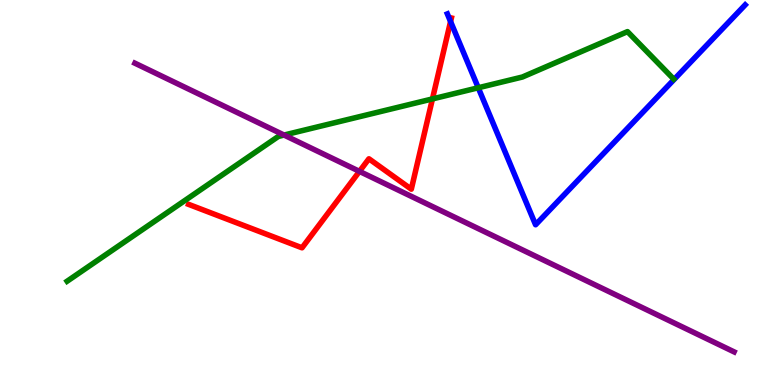[{'lines': ['blue', 'red'], 'intersections': [{'x': 5.81, 'y': 9.44}]}, {'lines': ['green', 'red'], 'intersections': [{'x': 5.58, 'y': 7.43}]}, {'lines': ['purple', 'red'], 'intersections': [{'x': 4.64, 'y': 5.55}]}, {'lines': ['blue', 'green'], 'intersections': [{'x': 6.17, 'y': 7.72}]}, {'lines': ['blue', 'purple'], 'intersections': []}, {'lines': ['green', 'purple'], 'intersections': [{'x': 3.67, 'y': 6.49}]}]